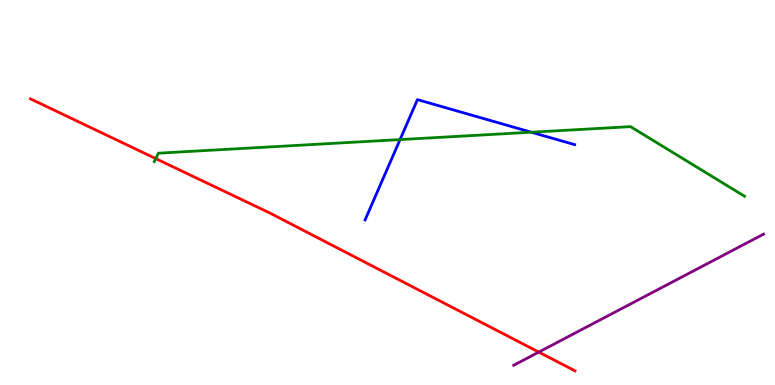[{'lines': ['blue', 'red'], 'intersections': []}, {'lines': ['green', 'red'], 'intersections': [{'x': 2.01, 'y': 5.88}]}, {'lines': ['purple', 'red'], 'intersections': [{'x': 6.95, 'y': 0.855}]}, {'lines': ['blue', 'green'], 'intersections': [{'x': 5.16, 'y': 6.37}, {'x': 6.86, 'y': 6.57}]}, {'lines': ['blue', 'purple'], 'intersections': []}, {'lines': ['green', 'purple'], 'intersections': []}]